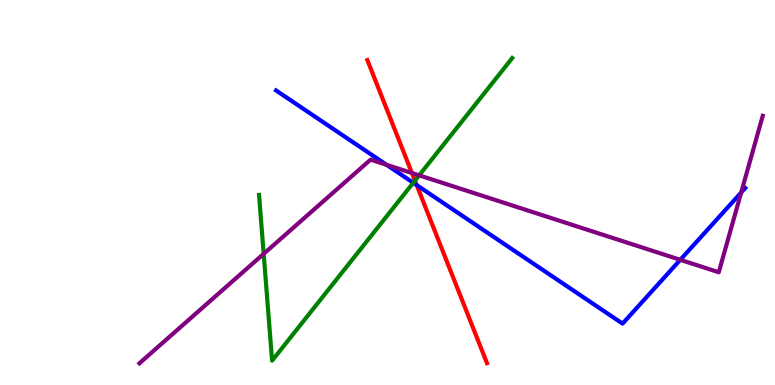[{'lines': ['blue', 'red'], 'intersections': [{'x': 5.38, 'y': 5.19}]}, {'lines': ['green', 'red'], 'intersections': [{'x': 5.35, 'y': 5.31}]}, {'lines': ['purple', 'red'], 'intersections': [{'x': 5.32, 'y': 5.51}]}, {'lines': ['blue', 'green'], 'intersections': [{'x': 5.33, 'y': 5.25}]}, {'lines': ['blue', 'purple'], 'intersections': [{'x': 4.99, 'y': 5.72}, {'x': 8.78, 'y': 3.25}, {'x': 9.56, 'y': 5.0}]}, {'lines': ['green', 'purple'], 'intersections': [{'x': 3.4, 'y': 3.41}, {'x': 5.41, 'y': 5.45}]}]